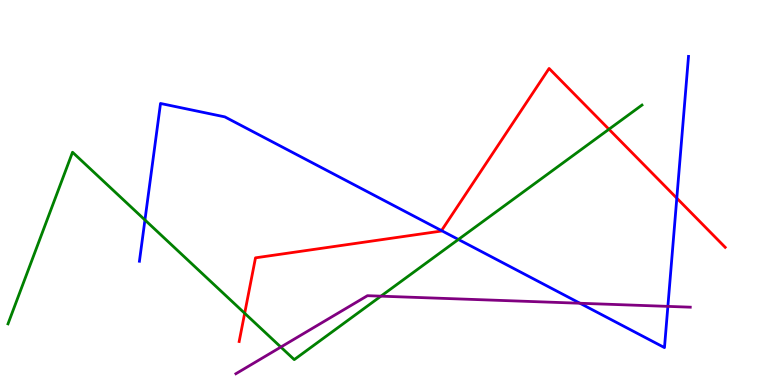[{'lines': ['blue', 'red'], 'intersections': [{'x': 5.7, 'y': 4.01}, {'x': 8.73, 'y': 4.85}]}, {'lines': ['green', 'red'], 'intersections': [{'x': 3.16, 'y': 1.86}, {'x': 7.86, 'y': 6.64}]}, {'lines': ['purple', 'red'], 'intersections': []}, {'lines': ['blue', 'green'], 'intersections': [{'x': 1.87, 'y': 4.29}, {'x': 5.91, 'y': 3.78}]}, {'lines': ['blue', 'purple'], 'intersections': [{'x': 7.48, 'y': 2.12}, {'x': 8.62, 'y': 2.04}]}, {'lines': ['green', 'purple'], 'intersections': [{'x': 3.62, 'y': 0.985}, {'x': 4.92, 'y': 2.31}]}]